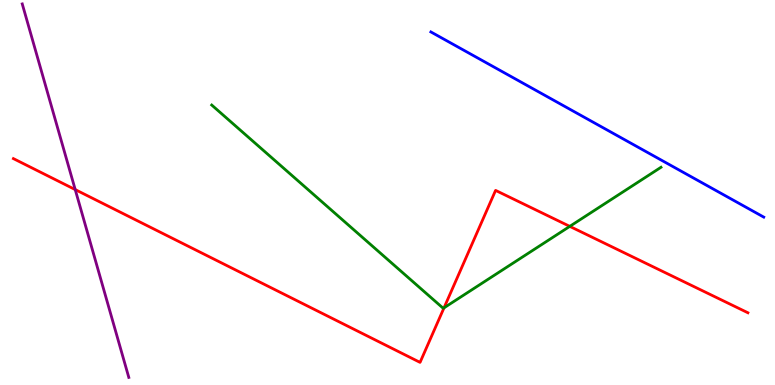[{'lines': ['blue', 'red'], 'intersections': []}, {'lines': ['green', 'red'], 'intersections': [{'x': 5.73, 'y': 2.0}, {'x': 7.35, 'y': 4.12}]}, {'lines': ['purple', 'red'], 'intersections': [{'x': 0.971, 'y': 5.08}]}, {'lines': ['blue', 'green'], 'intersections': []}, {'lines': ['blue', 'purple'], 'intersections': []}, {'lines': ['green', 'purple'], 'intersections': []}]